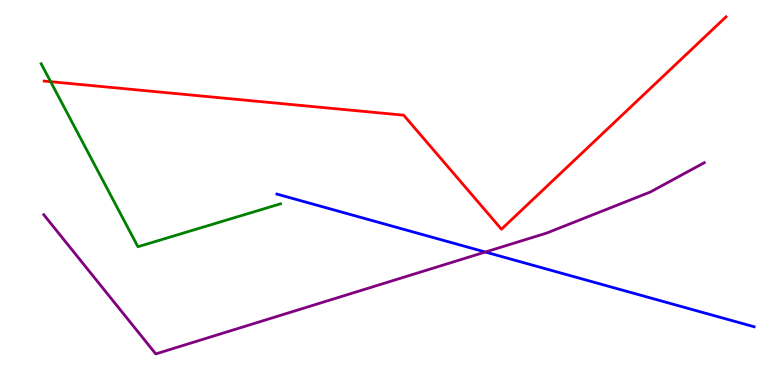[{'lines': ['blue', 'red'], 'intersections': []}, {'lines': ['green', 'red'], 'intersections': [{'x': 0.653, 'y': 7.88}]}, {'lines': ['purple', 'red'], 'intersections': []}, {'lines': ['blue', 'green'], 'intersections': []}, {'lines': ['blue', 'purple'], 'intersections': [{'x': 6.26, 'y': 3.45}]}, {'lines': ['green', 'purple'], 'intersections': []}]